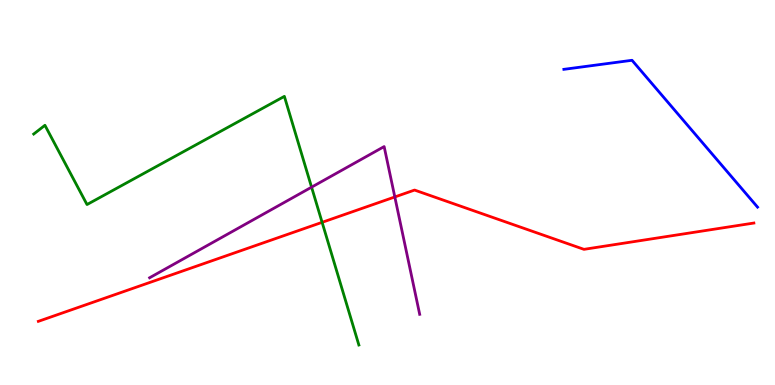[{'lines': ['blue', 'red'], 'intersections': []}, {'lines': ['green', 'red'], 'intersections': [{'x': 4.16, 'y': 4.23}]}, {'lines': ['purple', 'red'], 'intersections': [{'x': 5.09, 'y': 4.88}]}, {'lines': ['blue', 'green'], 'intersections': []}, {'lines': ['blue', 'purple'], 'intersections': []}, {'lines': ['green', 'purple'], 'intersections': [{'x': 4.02, 'y': 5.14}]}]